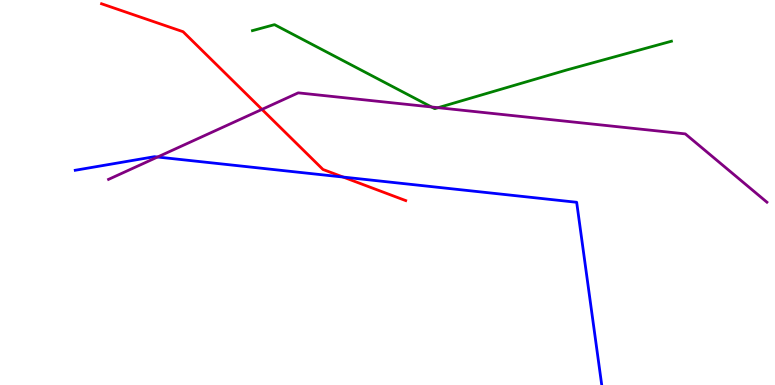[{'lines': ['blue', 'red'], 'intersections': [{'x': 4.43, 'y': 5.4}]}, {'lines': ['green', 'red'], 'intersections': []}, {'lines': ['purple', 'red'], 'intersections': [{'x': 3.38, 'y': 7.16}]}, {'lines': ['blue', 'green'], 'intersections': []}, {'lines': ['blue', 'purple'], 'intersections': [{'x': 2.03, 'y': 5.92}]}, {'lines': ['green', 'purple'], 'intersections': [{'x': 5.57, 'y': 7.22}, {'x': 5.65, 'y': 7.2}]}]